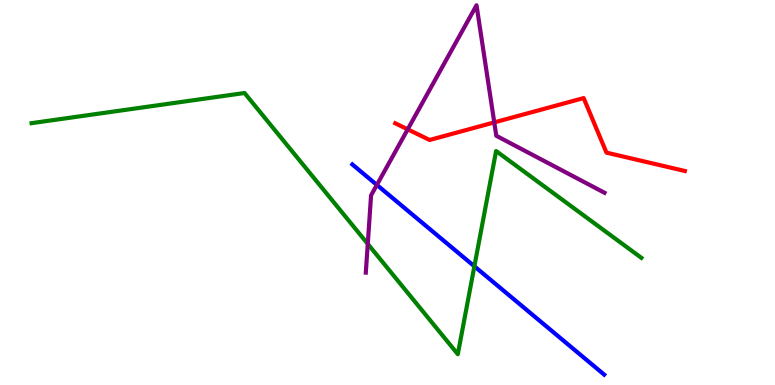[{'lines': ['blue', 'red'], 'intersections': []}, {'lines': ['green', 'red'], 'intersections': []}, {'lines': ['purple', 'red'], 'intersections': [{'x': 5.26, 'y': 6.64}, {'x': 6.38, 'y': 6.82}]}, {'lines': ['blue', 'green'], 'intersections': [{'x': 6.12, 'y': 3.08}]}, {'lines': ['blue', 'purple'], 'intersections': [{'x': 4.86, 'y': 5.2}]}, {'lines': ['green', 'purple'], 'intersections': [{'x': 4.75, 'y': 3.66}]}]